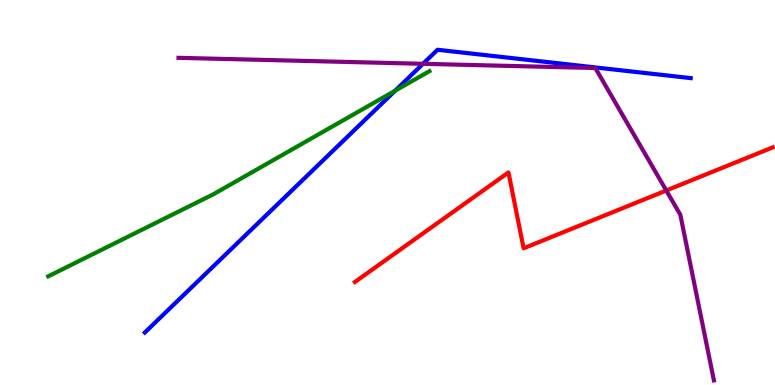[{'lines': ['blue', 'red'], 'intersections': []}, {'lines': ['green', 'red'], 'intersections': []}, {'lines': ['purple', 'red'], 'intersections': [{'x': 8.6, 'y': 5.05}]}, {'lines': ['blue', 'green'], 'intersections': [{'x': 5.1, 'y': 7.64}]}, {'lines': ['blue', 'purple'], 'intersections': [{'x': 5.46, 'y': 8.34}]}, {'lines': ['green', 'purple'], 'intersections': []}]